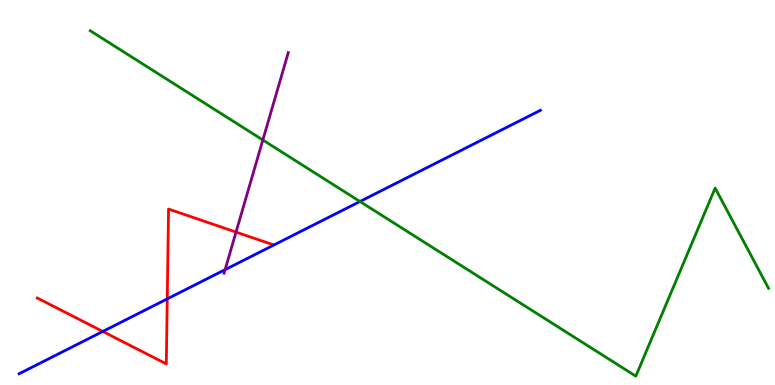[{'lines': ['blue', 'red'], 'intersections': [{'x': 1.33, 'y': 1.39}, {'x': 2.16, 'y': 2.24}]}, {'lines': ['green', 'red'], 'intersections': []}, {'lines': ['purple', 'red'], 'intersections': [{'x': 3.05, 'y': 3.97}]}, {'lines': ['blue', 'green'], 'intersections': [{'x': 4.64, 'y': 4.77}]}, {'lines': ['blue', 'purple'], 'intersections': [{'x': 2.9, 'y': 3.0}]}, {'lines': ['green', 'purple'], 'intersections': [{'x': 3.39, 'y': 6.36}]}]